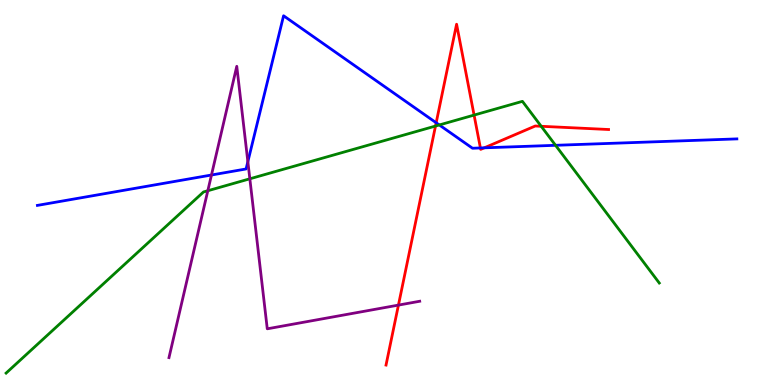[{'lines': ['blue', 'red'], 'intersections': [{'x': 5.63, 'y': 6.81}, {'x': 6.2, 'y': 6.16}, {'x': 6.25, 'y': 6.16}]}, {'lines': ['green', 'red'], 'intersections': [{'x': 5.62, 'y': 6.73}, {'x': 6.12, 'y': 7.01}, {'x': 6.98, 'y': 6.72}]}, {'lines': ['purple', 'red'], 'intersections': [{'x': 5.14, 'y': 2.08}]}, {'lines': ['blue', 'green'], 'intersections': [{'x': 5.67, 'y': 6.75}, {'x': 7.17, 'y': 6.23}]}, {'lines': ['blue', 'purple'], 'intersections': [{'x': 2.73, 'y': 5.45}, {'x': 3.2, 'y': 5.8}]}, {'lines': ['green', 'purple'], 'intersections': [{'x': 2.68, 'y': 5.05}, {'x': 3.22, 'y': 5.36}]}]